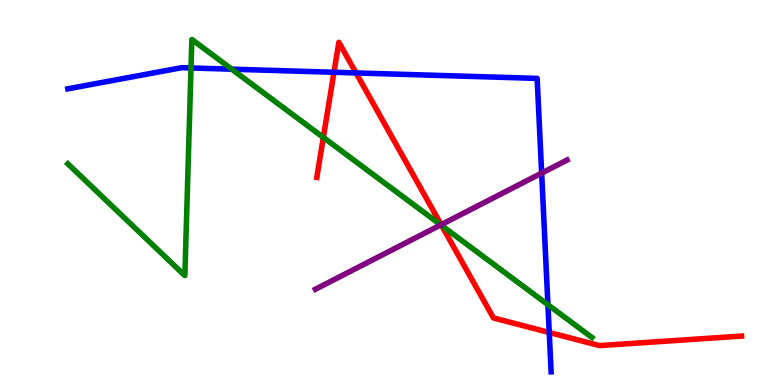[{'lines': ['blue', 'red'], 'intersections': [{'x': 4.31, 'y': 8.12}, {'x': 4.59, 'y': 8.11}, {'x': 7.09, 'y': 1.36}]}, {'lines': ['green', 'red'], 'intersections': [{'x': 4.17, 'y': 6.43}, {'x': 5.7, 'y': 4.14}]}, {'lines': ['purple', 'red'], 'intersections': [{'x': 5.69, 'y': 4.16}]}, {'lines': ['blue', 'green'], 'intersections': [{'x': 2.46, 'y': 8.23}, {'x': 2.99, 'y': 8.2}, {'x': 7.07, 'y': 2.09}]}, {'lines': ['blue', 'purple'], 'intersections': [{'x': 6.99, 'y': 5.5}]}, {'lines': ['green', 'purple'], 'intersections': [{'x': 5.69, 'y': 4.16}]}]